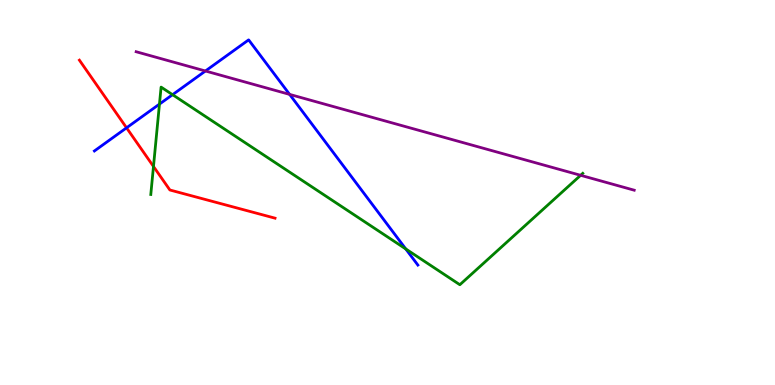[{'lines': ['blue', 'red'], 'intersections': [{'x': 1.63, 'y': 6.68}]}, {'lines': ['green', 'red'], 'intersections': [{'x': 1.98, 'y': 5.68}]}, {'lines': ['purple', 'red'], 'intersections': []}, {'lines': ['blue', 'green'], 'intersections': [{'x': 2.06, 'y': 7.3}, {'x': 2.23, 'y': 7.54}, {'x': 5.24, 'y': 3.53}]}, {'lines': ['blue', 'purple'], 'intersections': [{'x': 2.65, 'y': 8.16}, {'x': 3.74, 'y': 7.55}]}, {'lines': ['green', 'purple'], 'intersections': [{'x': 7.49, 'y': 5.45}]}]